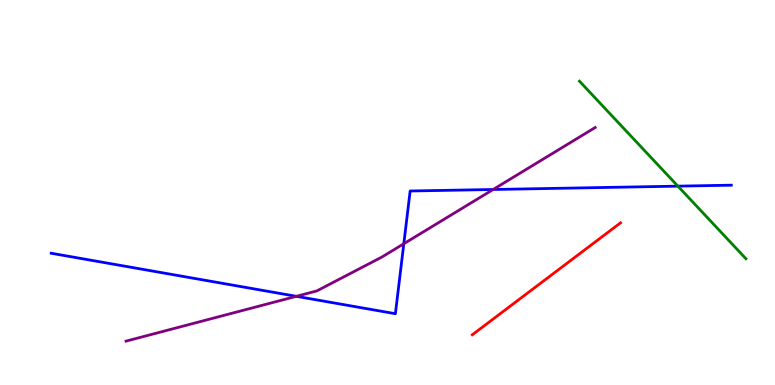[{'lines': ['blue', 'red'], 'intersections': []}, {'lines': ['green', 'red'], 'intersections': []}, {'lines': ['purple', 'red'], 'intersections': []}, {'lines': ['blue', 'green'], 'intersections': [{'x': 8.75, 'y': 5.17}]}, {'lines': ['blue', 'purple'], 'intersections': [{'x': 3.82, 'y': 2.3}, {'x': 5.21, 'y': 3.67}, {'x': 6.36, 'y': 5.08}]}, {'lines': ['green', 'purple'], 'intersections': []}]